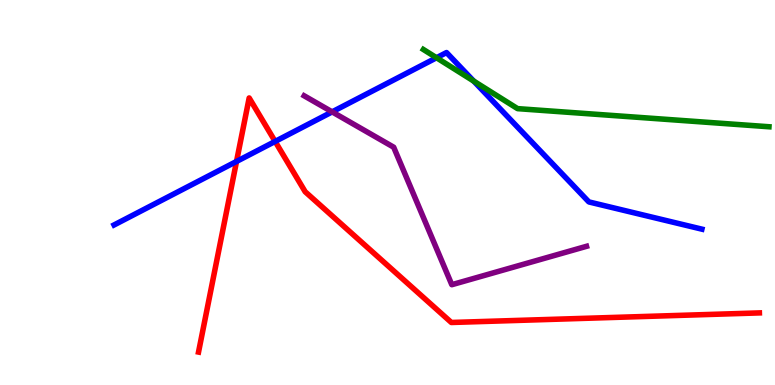[{'lines': ['blue', 'red'], 'intersections': [{'x': 3.05, 'y': 5.81}, {'x': 3.55, 'y': 6.33}]}, {'lines': ['green', 'red'], 'intersections': []}, {'lines': ['purple', 'red'], 'intersections': []}, {'lines': ['blue', 'green'], 'intersections': [{'x': 5.63, 'y': 8.5}, {'x': 6.11, 'y': 7.89}]}, {'lines': ['blue', 'purple'], 'intersections': [{'x': 4.29, 'y': 7.09}]}, {'lines': ['green', 'purple'], 'intersections': []}]